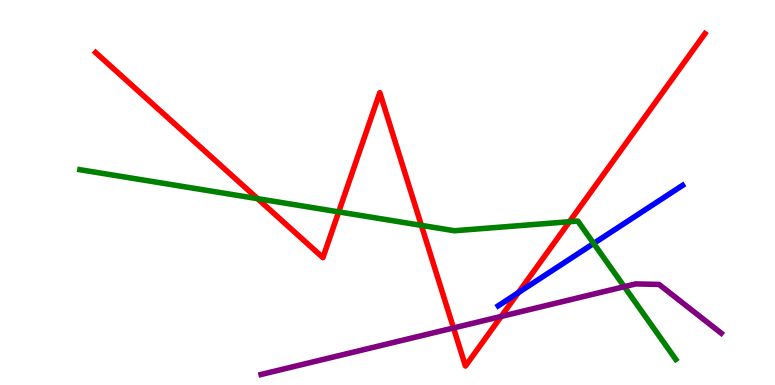[{'lines': ['blue', 'red'], 'intersections': [{'x': 6.69, 'y': 2.4}]}, {'lines': ['green', 'red'], 'intersections': [{'x': 3.32, 'y': 4.84}, {'x': 4.37, 'y': 4.5}, {'x': 5.44, 'y': 4.15}, {'x': 7.35, 'y': 4.24}]}, {'lines': ['purple', 'red'], 'intersections': [{'x': 5.85, 'y': 1.48}, {'x': 6.47, 'y': 1.78}]}, {'lines': ['blue', 'green'], 'intersections': [{'x': 7.66, 'y': 3.68}]}, {'lines': ['blue', 'purple'], 'intersections': []}, {'lines': ['green', 'purple'], 'intersections': [{'x': 8.06, 'y': 2.55}]}]